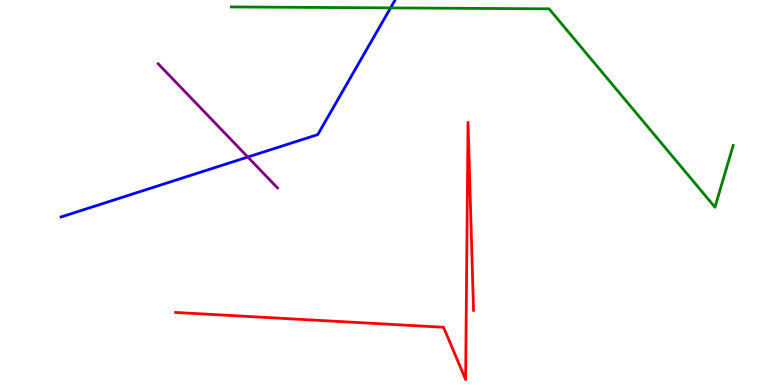[{'lines': ['blue', 'red'], 'intersections': []}, {'lines': ['green', 'red'], 'intersections': []}, {'lines': ['purple', 'red'], 'intersections': []}, {'lines': ['blue', 'green'], 'intersections': [{'x': 5.04, 'y': 9.8}]}, {'lines': ['blue', 'purple'], 'intersections': [{'x': 3.2, 'y': 5.92}]}, {'lines': ['green', 'purple'], 'intersections': []}]